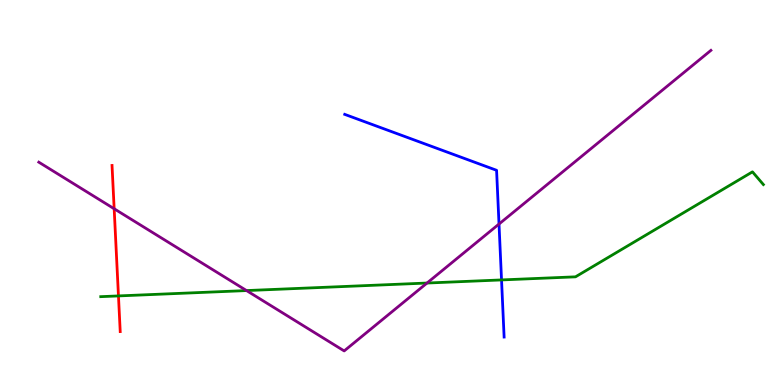[{'lines': ['blue', 'red'], 'intersections': []}, {'lines': ['green', 'red'], 'intersections': [{'x': 1.53, 'y': 2.31}]}, {'lines': ['purple', 'red'], 'intersections': [{'x': 1.47, 'y': 4.58}]}, {'lines': ['blue', 'green'], 'intersections': [{'x': 6.47, 'y': 2.73}]}, {'lines': ['blue', 'purple'], 'intersections': [{'x': 6.44, 'y': 4.18}]}, {'lines': ['green', 'purple'], 'intersections': [{'x': 3.18, 'y': 2.45}, {'x': 5.51, 'y': 2.65}]}]